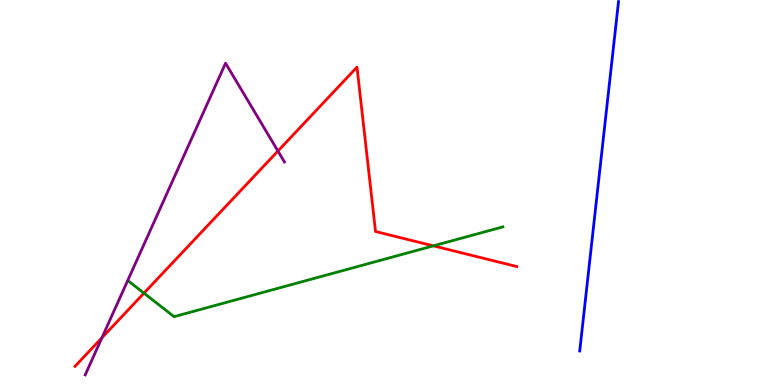[{'lines': ['blue', 'red'], 'intersections': []}, {'lines': ['green', 'red'], 'intersections': [{'x': 1.86, 'y': 2.39}, {'x': 5.59, 'y': 3.61}]}, {'lines': ['purple', 'red'], 'intersections': [{'x': 1.32, 'y': 1.23}, {'x': 3.59, 'y': 6.08}]}, {'lines': ['blue', 'green'], 'intersections': []}, {'lines': ['blue', 'purple'], 'intersections': []}, {'lines': ['green', 'purple'], 'intersections': []}]